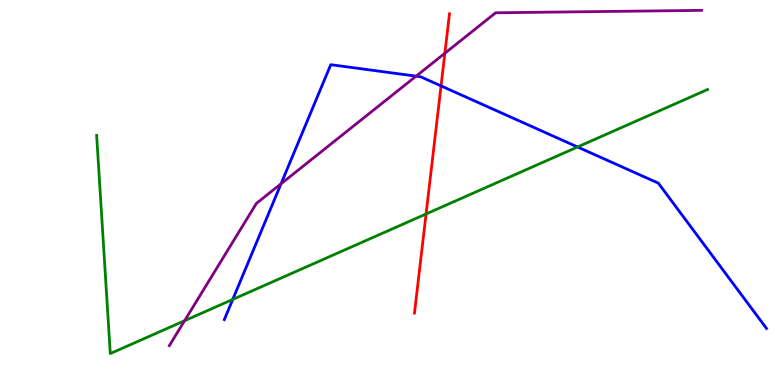[{'lines': ['blue', 'red'], 'intersections': [{'x': 5.69, 'y': 7.77}]}, {'lines': ['green', 'red'], 'intersections': [{'x': 5.5, 'y': 4.44}]}, {'lines': ['purple', 'red'], 'intersections': [{'x': 5.74, 'y': 8.62}]}, {'lines': ['blue', 'green'], 'intersections': [{'x': 3.0, 'y': 2.22}, {'x': 7.45, 'y': 6.18}]}, {'lines': ['blue', 'purple'], 'intersections': [{'x': 3.63, 'y': 5.23}, {'x': 5.37, 'y': 8.02}]}, {'lines': ['green', 'purple'], 'intersections': [{'x': 2.38, 'y': 1.67}]}]